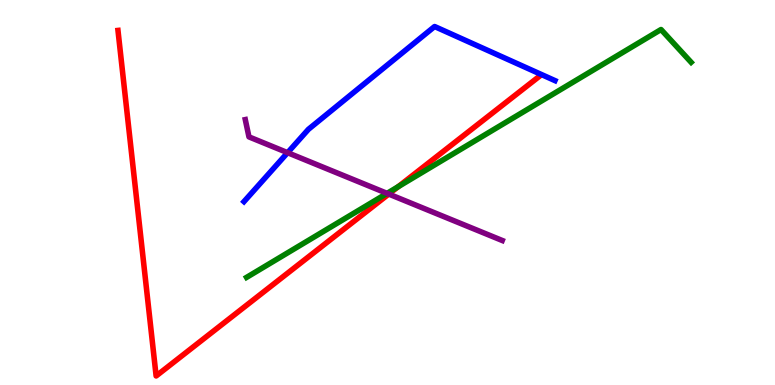[{'lines': ['blue', 'red'], 'intersections': []}, {'lines': ['green', 'red'], 'intersections': [{'x': 5.14, 'y': 5.15}]}, {'lines': ['purple', 'red'], 'intersections': [{'x': 5.02, 'y': 4.96}]}, {'lines': ['blue', 'green'], 'intersections': []}, {'lines': ['blue', 'purple'], 'intersections': [{'x': 3.71, 'y': 6.03}]}, {'lines': ['green', 'purple'], 'intersections': [{'x': 4.99, 'y': 4.98}]}]